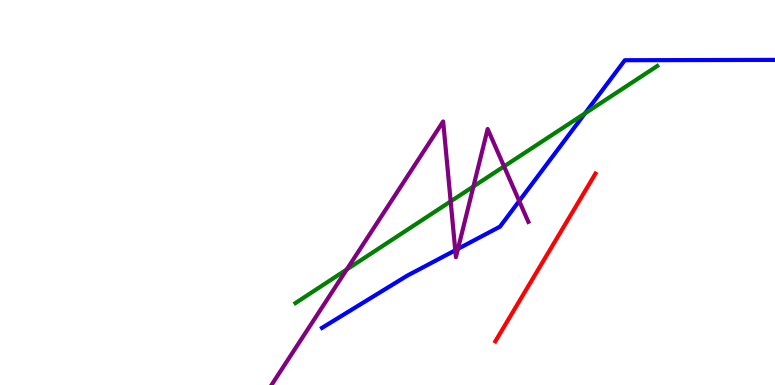[{'lines': ['blue', 'red'], 'intersections': []}, {'lines': ['green', 'red'], 'intersections': []}, {'lines': ['purple', 'red'], 'intersections': []}, {'lines': ['blue', 'green'], 'intersections': [{'x': 7.55, 'y': 7.06}]}, {'lines': ['blue', 'purple'], 'intersections': [{'x': 5.87, 'y': 3.5}, {'x': 5.91, 'y': 3.54}, {'x': 6.7, 'y': 4.78}]}, {'lines': ['green', 'purple'], 'intersections': [{'x': 4.47, 'y': 3.0}, {'x': 5.82, 'y': 4.77}, {'x': 6.11, 'y': 5.16}, {'x': 6.5, 'y': 5.68}]}]